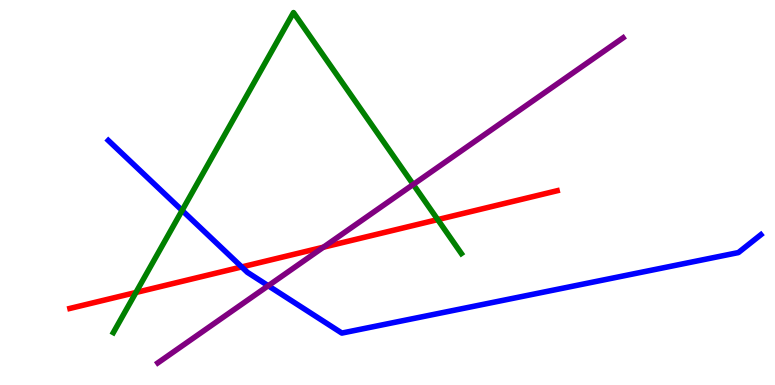[{'lines': ['blue', 'red'], 'intersections': [{'x': 3.12, 'y': 3.07}]}, {'lines': ['green', 'red'], 'intersections': [{'x': 1.75, 'y': 2.4}, {'x': 5.65, 'y': 4.3}]}, {'lines': ['purple', 'red'], 'intersections': [{'x': 4.17, 'y': 3.58}]}, {'lines': ['blue', 'green'], 'intersections': [{'x': 2.35, 'y': 4.53}]}, {'lines': ['blue', 'purple'], 'intersections': [{'x': 3.46, 'y': 2.58}]}, {'lines': ['green', 'purple'], 'intersections': [{'x': 5.33, 'y': 5.21}]}]